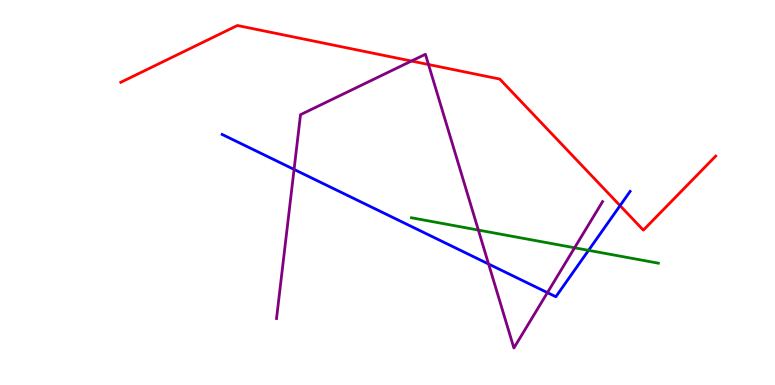[{'lines': ['blue', 'red'], 'intersections': [{'x': 8.0, 'y': 4.66}]}, {'lines': ['green', 'red'], 'intersections': []}, {'lines': ['purple', 'red'], 'intersections': [{'x': 5.31, 'y': 8.41}, {'x': 5.53, 'y': 8.32}]}, {'lines': ['blue', 'green'], 'intersections': [{'x': 7.59, 'y': 3.5}]}, {'lines': ['blue', 'purple'], 'intersections': [{'x': 3.79, 'y': 5.6}, {'x': 6.3, 'y': 3.14}, {'x': 7.06, 'y': 2.4}]}, {'lines': ['green', 'purple'], 'intersections': [{'x': 6.17, 'y': 4.02}, {'x': 7.41, 'y': 3.56}]}]